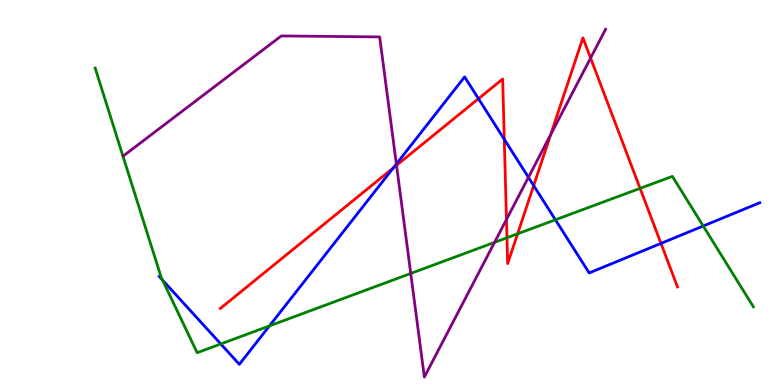[{'lines': ['blue', 'red'], 'intersections': [{'x': 5.07, 'y': 5.64}, {'x': 6.17, 'y': 7.44}, {'x': 6.51, 'y': 6.38}, {'x': 6.89, 'y': 5.18}, {'x': 8.53, 'y': 3.68}]}, {'lines': ['green', 'red'], 'intersections': [{'x': 6.54, 'y': 3.82}, {'x': 6.68, 'y': 3.93}, {'x': 8.26, 'y': 5.11}]}, {'lines': ['purple', 'red'], 'intersections': [{'x': 5.12, 'y': 5.71}, {'x': 6.53, 'y': 4.3}, {'x': 7.11, 'y': 6.5}, {'x': 7.62, 'y': 8.49}]}, {'lines': ['blue', 'green'], 'intersections': [{'x': 2.1, 'y': 2.73}, {'x': 2.85, 'y': 1.07}, {'x': 3.48, 'y': 1.53}, {'x': 7.17, 'y': 4.29}, {'x': 9.07, 'y': 4.13}]}, {'lines': ['blue', 'purple'], 'intersections': [{'x': 5.11, 'y': 5.74}, {'x': 6.82, 'y': 5.39}]}, {'lines': ['green', 'purple'], 'intersections': [{'x': 5.3, 'y': 2.9}, {'x': 6.38, 'y': 3.7}]}]